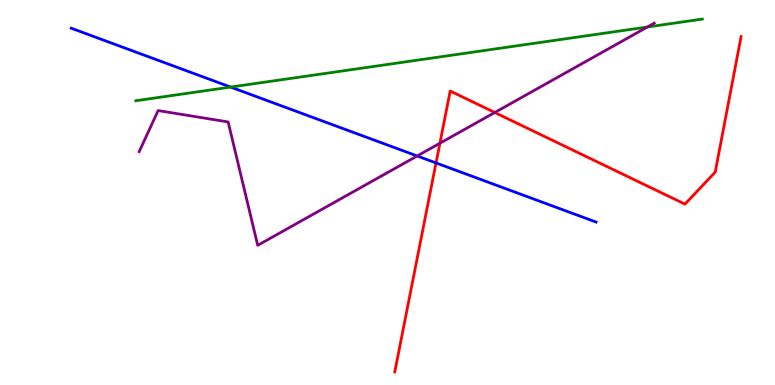[{'lines': ['blue', 'red'], 'intersections': [{'x': 5.63, 'y': 5.77}]}, {'lines': ['green', 'red'], 'intersections': []}, {'lines': ['purple', 'red'], 'intersections': [{'x': 5.68, 'y': 6.28}, {'x': 6.38, 'y': 7.08}]}, {'lines': ['blue', 'green'], 'intersections': [{'x': 2.98, 'y': 7.74}]}, {'lines': ['blue', 'purple'], 'intersections': [{'x': 5.38, 'y': 5.95}]}, {'lines': ['green', 'purple'], 'intersections': [{'x': 8.35, 'y': 9.3}]}]